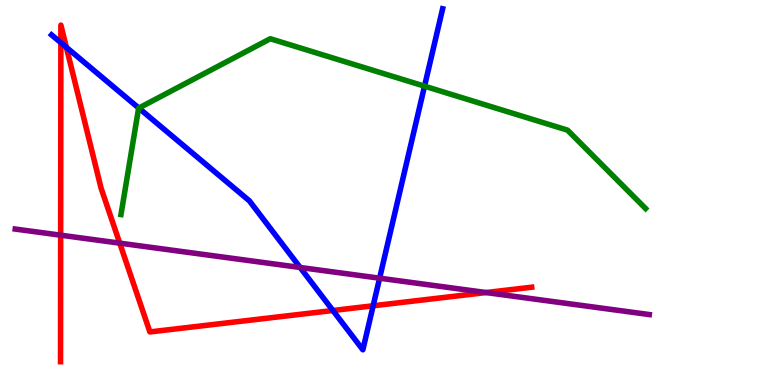[{'lines': ['blue', 'red'], 'intersections': [{'x': 0.785, 'y': 8.89}, {'x': 0.856, 'y': 8.77}, {'x': 4.3, 'y': 1.94}, {'x': 4.81, 'y': 2.06}]}, {'lines': ['green', 'red'], 'intersections': []}, {'lines': ['purple', 'red'], 'intersections': [{'x': 0.783, 'y': 3.89}, {'x': 1.55, 'y': 3.68}, {'x': 6.27, 'y': 2.4}]}, {'lines': ['blue', 'green'], 'intersections': [{'x': 1.79, 'y': 7.19}, {'x': 5.48, 'y': 7.76}]}, {'lines': ['blue', 'purple'], 'intersections': [{'x': 3.87, 'y': 3.05}, {'x': 4.9, 'y': 2.77}]}, {'lines': ['green', 'purple'], 'intersections': []}]